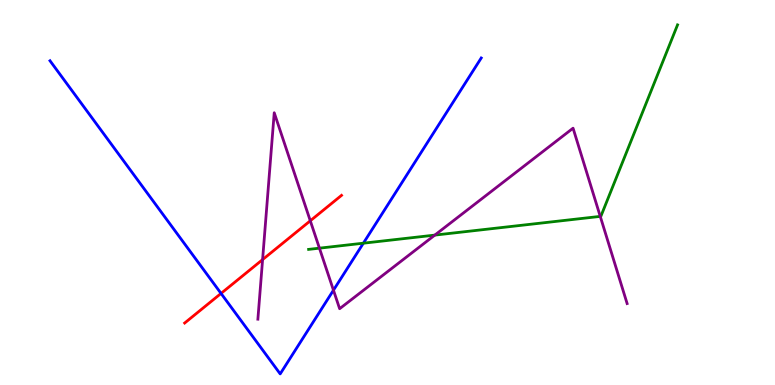[{'lines': ['blue', 'red'], 'intersections': [{'x': 2.85, 'y': 2.38}]}, {'lines': ['green', 'red'], 'intersections': []}, {'lines': ['purple', 'red'], 'intersections': [{'x': 3.39, 'y': 3.26}, {'x': 4.0, 'y': 4.27}]}, {'lines': ['blue', 'green'], 'intersections': [{'x': 4.69, 'y': 3.68}]}, {'lines': ['blue', 'purple'], 'intersections': [{'x': 4.3, 'y': 2.46}]}, {'lines': ['green', 'purple'], 'intersections': [{'x': 4.12, 'y': 3.55}, {'x': 5.61, 'y': 3.89}, {'x': 7.75, 'y': 4.38}]}]